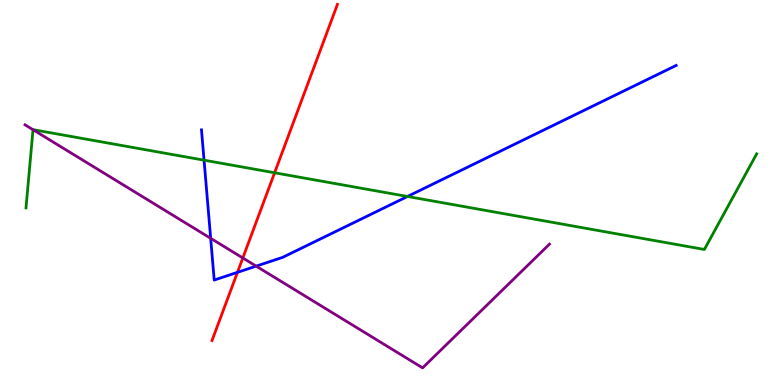[{'lines': ['blue', 'red'], 'intersections': [{'x': 3.06, 'y': 2.93}]}, {'lines': ['green', 'red'], 'intersections': [{'x': 3.54, 'y': 5.51}]}, {'lines': ['purple', 'red'], 'intersections': [{'x': 3.13, 'y': 3.3}]}, {'lines': ['blue', 'green'], 'intersections': [{'x': 2.63, 'y': 5.84}, {'x': 5.26, 'y': 4.9}]}, {'lines': ['blue', 'purple'], 'intersections': [{'x': 2.72, 'y': 3.81}, {'x': 3.31, 'y': 3.09}]}, {'lines': ['green', 'purple'], 'intersections': [{'x': 0.426, 'y': 6.63}]}]